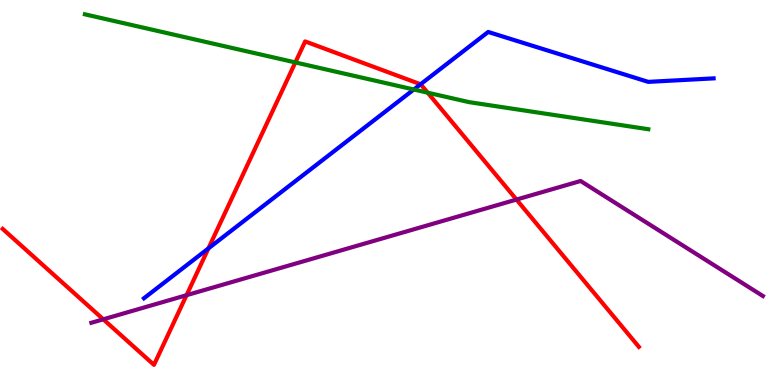[{'lines': ['blue', 'red'], 'intersections': [{'x': 2.69, 'y': 3.55}, {'x': 5.43, 'y': 7.81}]}, {'lines': ['green', 'red'], 'intersections': [{'x': 3.81, 'y': 8.38}, {'x': 5.52, 'y': 7.59}]}, {'lines': ['purple', 'red'], 'intersections': [{'x': 1.33, 'y': 1.71}, {'x': 2.41, 'y': 2.33}, {'x': 6.66, 'y': 4.82}]}, {'lines': ['blue', 'green'], 'intersections': [{'x': 5.34, 'y': 7.68}]}, {'lines': ['blue', 'purple'], 'intersections': []}, {'lines': ['green', 'purple'], 'intersections': []}]